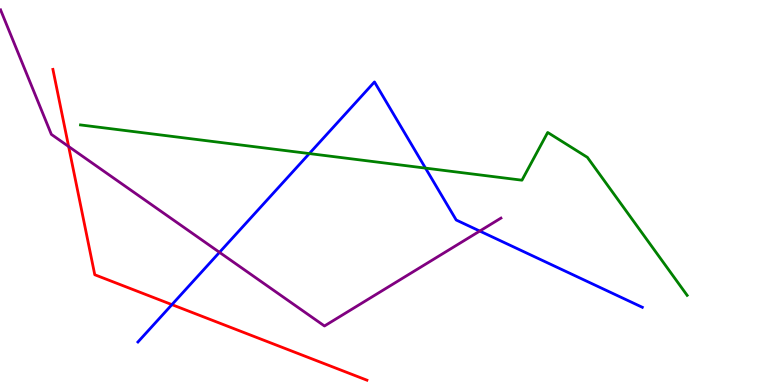[{'lines': ['blue', 'red'], 'intersections': [{'x': 2.22, 'y': 2.09}]}, {'lines': ['green', 'red'], 'intersections': []}, {'lines': ['purple', 'red'], 'intersections': [{'x': 0.886, 'y': 6.19}]}, {'lines': ['blue', 'green'], 'intersections': [{'x': 3.99, 'y': 6.01}, {'x': 5.49, 'y': 5.63}]}, {'lines': ['blue', 'purple'], 'intersections': [{'x': 2.83, 'y': 3.45}, {'x': 6.19, 'y': 4.0}]}, {'lines': ['green', 'purple'], 'intersections': []}]